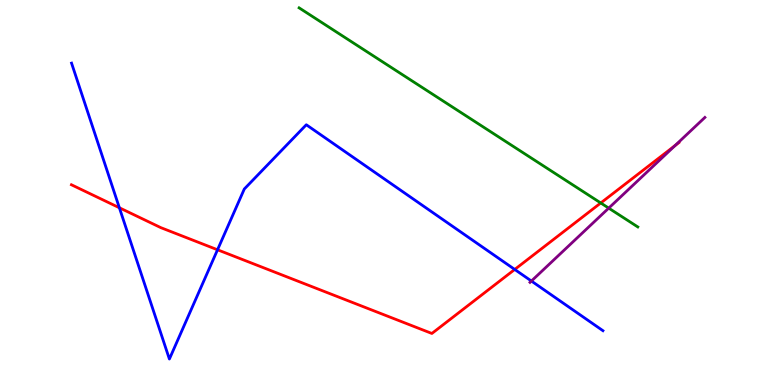[{'lines': ['blue', 'red'], 'intersections': [{'x': 1.54, 'y': 4.6}, {'x': 2.81, 'y': 3.51}, {'x': 6.64, 'y': 3.0}]}, {'lines': ['green', 'red'], 'intersections': [{'x': 7.75, 'y': 4.73}]}, {'lines': ['purple', 'red'], 'intersections': [{'x': 8.71, 'y': 6.22}]}, {'lines': ['blue', 'green'], 'intersections': []}, {'lines': ['blue', 'purple'], 'intersections': [{'x': 6.86, 'y': 2.7}]}, {'lines': ['green', 'purple'], 'intersections': [{'x': 7.85, 'y': 4.59}]}]